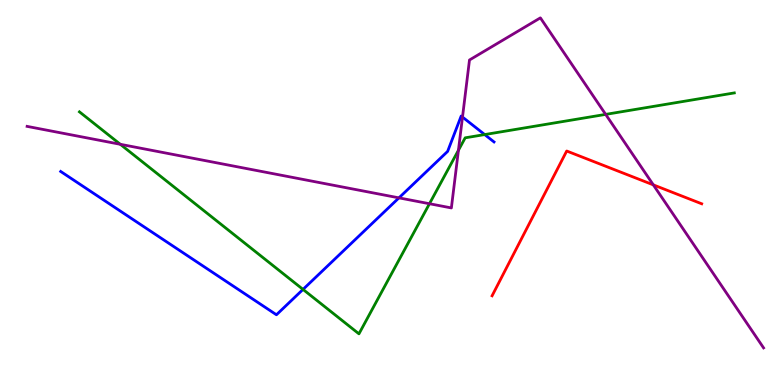[{'lines': ['blue', 'red'], 'intersections': []}, {'lines': ['green', 'red'], 'intersections': []}, {'lines': ['purple', 'red'], 'intersections': [{'x': 8.43, 'y': 5.2}]}, {'lines': ['blue', 'green'], 'intersections': [{'x': 3.91, 'y': 2.48}, {'x': 6.25, 'y': 6.5}]}, {'lines': ['blue', 'purple'], 'intersections': [{'x': 5.15, 'y': 4.86}, {'x': 5.97, 'y': 6.96}]}, {'lines': ['green', 'purple'], 'intersections': [{'x': 1.55, 'y': 6.25}, {'x': 5.54, 'y': 4.71}, {'x': 5.92, 'y': 6.1}, {'x': 7.81, 'y': 7.03}]}]